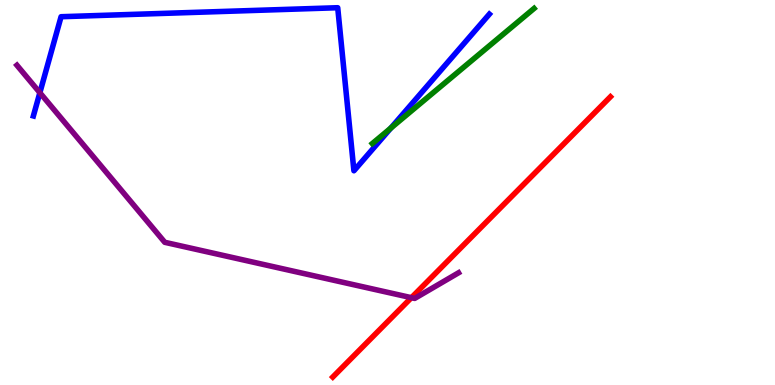[{'lines': ['blue', 'red'], 'intersections': []}, {'lines': ['green', 'red'], 'intersections': []}, {'lines': ['purple', 'red'], 'intersections': [{'x': 5.31, 'y': 2.27}]}, {'lines': ['blue', 'green'], 'intersections': [{'x': 5.04, 'y': 6.67}]}, {'lines': ['blue', 'purple'], 'intersections': [{'x': 0.514, 'y': 7.59}]}, {'lines': ['green', 'purple'], 'intersections': []}]